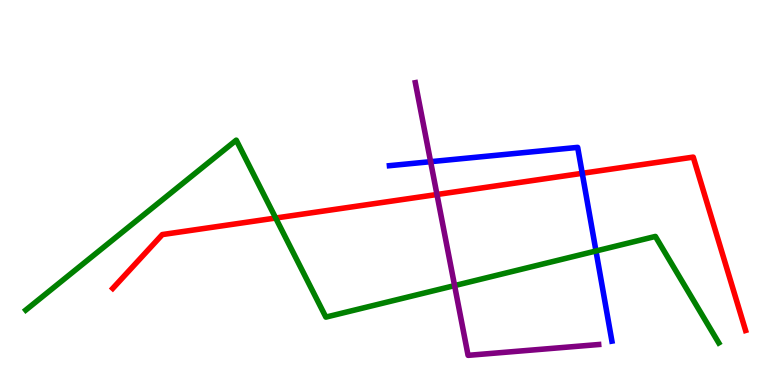[{'lines': ['blue', 'red'], 'intersections': [{'x': 7.51, 'y': 5.5}]}, {'lines': ['green', 'red'], 'intersections': [{'x': 3.56, 'y': 4.34}]}, {'lines': ['purple', 'red'], 'intersections': [{'x': 5.64, 'y': 4.95}]}, {'lines': ['blue', 'green'], 'intersections': [{'x': 7.69, 'y': 3.48}]}, {'lines': ['blue', 'purple'], 'intersections': [{'x': 5.56, 'y': 5.8}]}, {'lines': ['green', 'purple'], 'intersections': [{'x': 5.87, 'y': 2.58}]}]